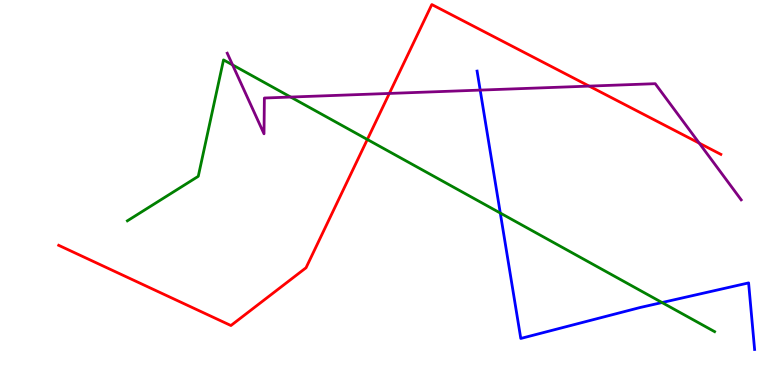[{'lines': ['blue', 'red'], 'intersections': []}, {'lines': ['green', 'red'], 'intersections': [{'x': 4.74, 'y': 6.38}]}, {'lines': ['purple', 'red'], 'intersections': [{'x': 5.02, 'y': 7.57}, {'x': 7.6, 'y': 7.76}, {'x': 9.02, 'y': 6.28}]}, {'lines': ['blue', 'green'], 'intersections': [{'x': 6.46, 'y': 4.47}, {'x': 8.54, 'y': 2.14}]}, {'lines': ['blue', 'purple'], 'intersections': [{'x': 6.2, 'y': 7.66}]}, {'lines': ['green', 'purple'], 'intersections': [{'x': 3.0, 'y': 8.31}, {'x': 3.75, 'y': 7.48}]}]